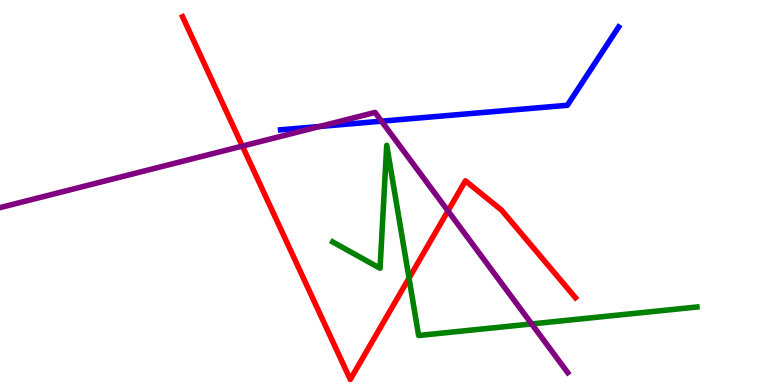[{'lines': ['blue', 'red'], 'intersections': []}, {'lines': ['green', 'red'], 'intersections': [{'x': 5.28, 'y': 2.78}]}, {'lines': ['purple', 'red'], 'intersections': [{'x': 3.13, 'y': 6.21}, {'x': 5.78, 'y': 4.52}]}, {'lines': ['blue', 'green'], 'intersections': []}, {'lines': ['blue', 'purple'], 'intersections': [{'x': 4.13, 'y': 6.72}, {'x': 4.92, 'y': 6.85}]}, {'lines': ['green', 'purple'], 'intersections': [{'x': 6.86, 'y': 1.59}]}]